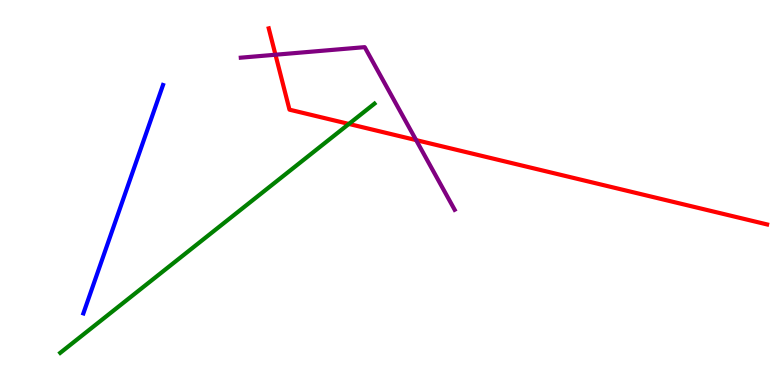[{'lines': ['blue', 'red'], 'intersections': []}, {'lines': ['green', 'red'], 'intersections': [{'x': 4.5, 'y': 6.78}]}, {'lines': ['purple', 'red'], 'intersections': [{'x': 3.55, 'y': 8.58}, {'x': 5.37, 'y': 6.36}]}, {'lines': ['blue', 'green'], 'intersections': []}, {'lines': ['blue', 'purple'], 'intersections': []}, {'lines': ['green', 'purple'], 'intersections': []}]